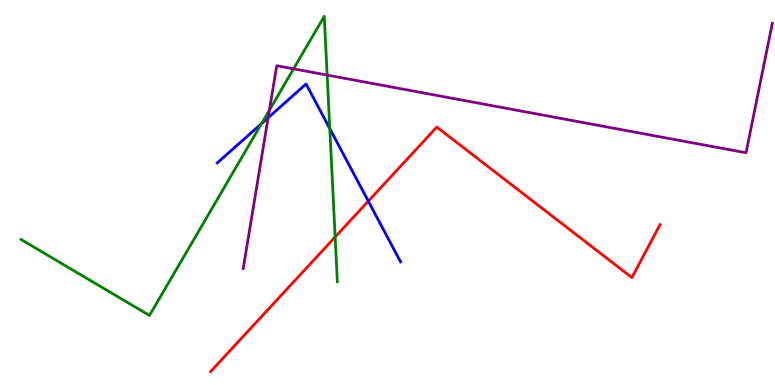[{'lines': ['blue', 'red'], 'intersections': [{'x': 4.75, 'y': 4.78}]}, {'lines': ['green', 'red'], 'intersections': [{'x': 4.32, 'y': 3.84}]}, {'lines': ['purple', 'red'], 'intersections': []}, {'lines': ['blue', 'green'], 'intersections': [{'x': 3.38, 'y': 6.79}, {'x': 4.26, 'y': 6.66}]}, {'lines': ['blue', 'purple'], 'intersections': [{'x': 3.46, 'y': 6.94}]}, {'lines': ['green', 'purple'], 'intersections': [{'x': 3.48, 'y': 7.14}, {'x': 3.79, 'y': 8.21}, {'x': 4.22, 'y': 8.05}]}]